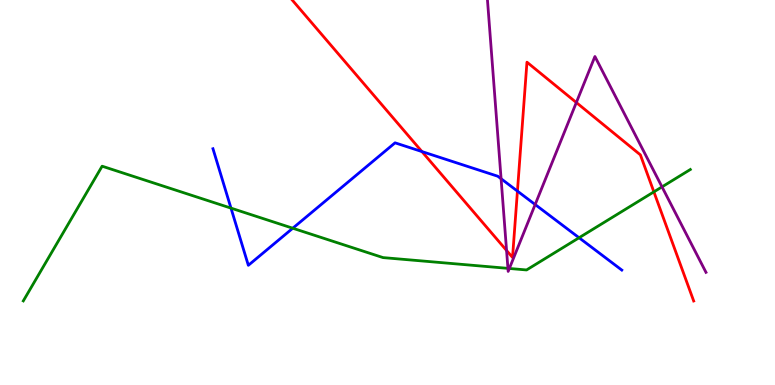[{'lines': ['blue', 'red'], 'intersections': [{'x': 5.44, 'y': 6.06}, {'x': 6.68, 'y': 5.04}]}, {'lines': ['green', 'red'], 'intersections': [{'x': 8.44, 'y': 5.02}]}, {'lines': ['purple', 'red'], 'intersections': [{'x': 6.54, 'y': 3.49}, {'x': 7.44, 'y': 7.34}]}, {'lines': ['blue', 'green'], 'intersections': [{'x': 2.98, 'y': 4.59}, {'x': 3.78, 'y': 4.07}, {'x': 7.47, 'y': 3.82}]}, {'lines': ['blue', 'purple'], 'intersections': [{'x': 6.47, 'y': 5.36}, {'x': 6.91, 'y': 4.69}]}, {'lines': ['green', 'purple'], 'intersections': [{'x': 6.55, 'y': 3.03}, {'x': 6.57, 'y': 3.03}, {'x': 8.54, 'y': 5.15}]}]